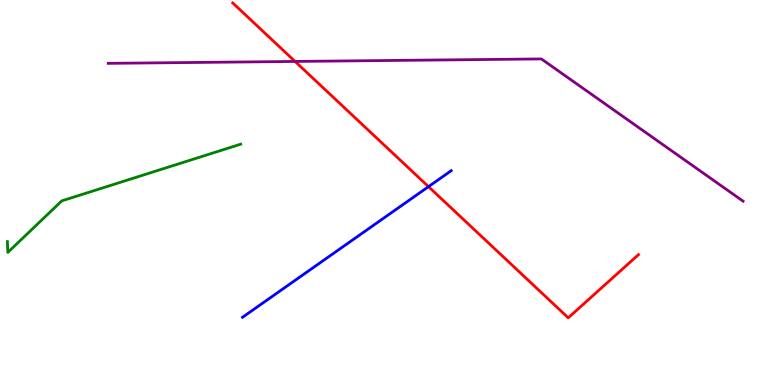[{'lines': ['blue', 'red'], 'intersections': [{'x': 5.53, 'y': 5.15}]}, {'lines': ['green', 'red'], 'intersections': []}, {'lines': ['purple', 'red'], 'intersections': [{'x': 3.81, 'y': 8.4}]}, {'lines': ['blue', 'green'], 'intersections': []}, {'lines': ['blue', 'purple'], 'intersections': []}, {'lines': ['green', 'purple'], 'intersections': []}]